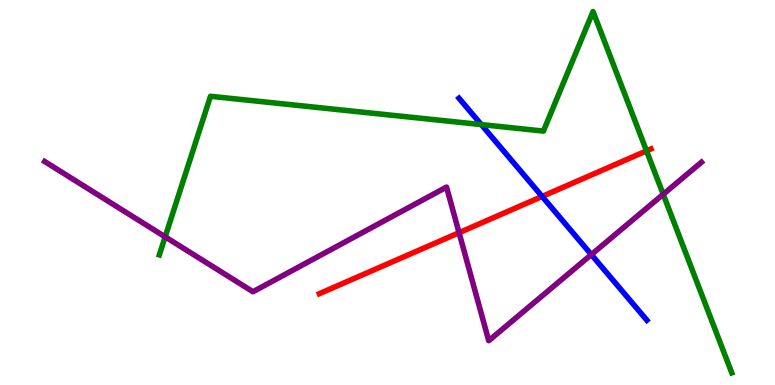[{'lines': ['blue', 'red'], 'intersections': [{'x': 7.0, 'y': 4.9}]}, {'lines': ['green', 'red'], 'intersections': [{'x': 8.34, 'y': 6.08}]}, {'lines': ['purple', 'red'], 'intersections': [{'x': 5.92, 'y': 3.96}]}, {'lines': ['blue', 'green'], 'intersections': [{'x': 6.21, 'y': 6.76}]}, {'lines': ['blue', 'purple'], 'intersections': [{'x': 7.63, 'y': 3.39}]}, {'lines': ['green', 'purple'], 'intersections': [{'x': 2.13, 'y': 3.85}, {'x': 8.56, 'y': 4.95}]}]